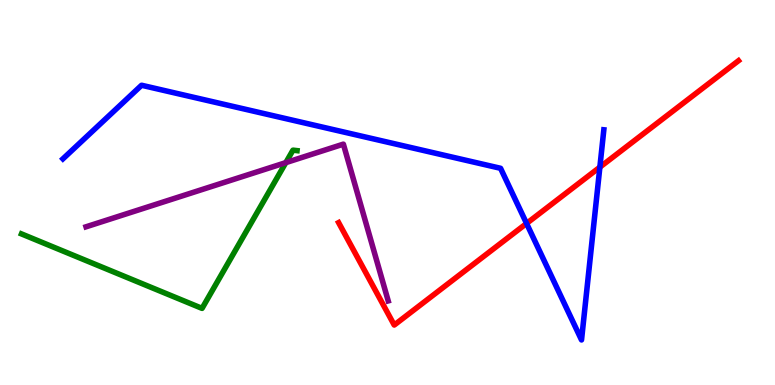[{'lines': ['blue', 'red'], 'intersections': [{'x': 6.79, 'y': 4.2}, {'x': 7.74, 'y': 5.66}]}, {'lines': ['green', 'red'], 'intersections': []}, {'lines': ['purple', 'red'], 'intersections': []}, {'lines': ['blue', 'green'], 'intersections': []}, {'lines': ['blue', 'purple'], 'intersections': []}, {'lines': ['green', 'purple'], 'intersections': [{'x': 3.69, 'y': 5.78}]}]